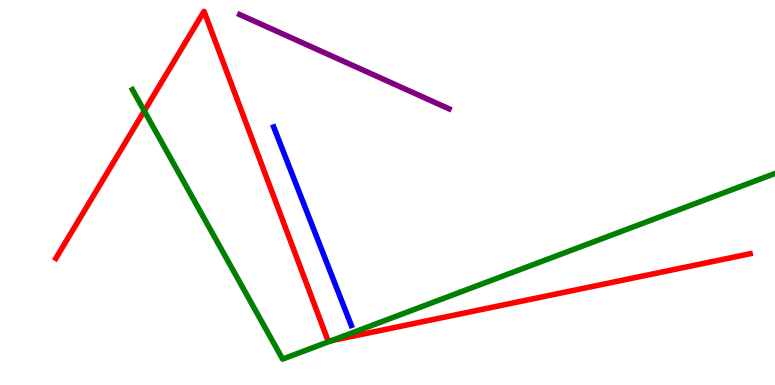[{'lines': ['blue', 'red'], 'intersections': []}, {'lines': ['green', 'red'], 'intersections': [{'x': 1.86, 'y': 7.12}, {'x': 4.28, 'y': 1.15}]}, {'lines': ['purple', 'red'], 'intersections': []}, {'lines': ['blue', 'green'], 'intersections': []}, {'lines': ['blue', 'purple'], 'intersections': []}, {'lines': ['green', 'purple'], 'intersections': []}]